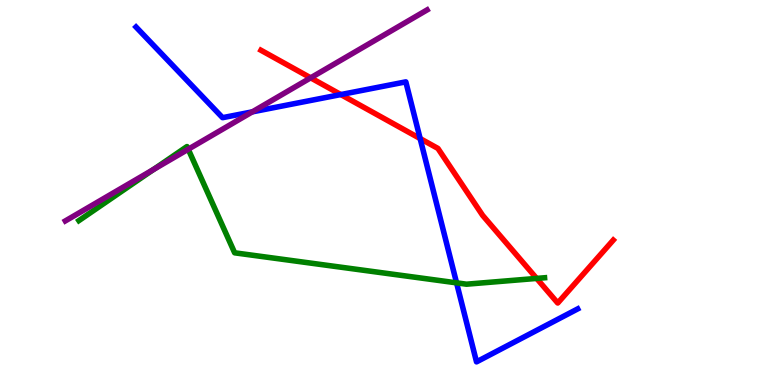[{'lines': ['blue', 'red'], 'intersections': [{'x': 4.4, 'y': 7.54}, {'x': 5.42, 'y': 6.4}]}, {'lines': ['green', 'red'], 'intersections': [{'x': 6.92, 'y': 2.77}]}, {'lines': ['purple', 'red'], 'intersections': [{'x': 4.01, 'y': 7.98}]}, {'lines': ['blue', 'green'], 'intersections': [{'x': 5.89, 'y': 2.65}]}, {'lines': ['blue', 'purple'], 'intersections': [{'x': 3.26, 'y': 7.09}]}, {'lines': ['green', 'purple'], 'intersections': [{'x': 1.98, 'y': 5.6}, {'x': 2.43, 'y': 6.12}]}]